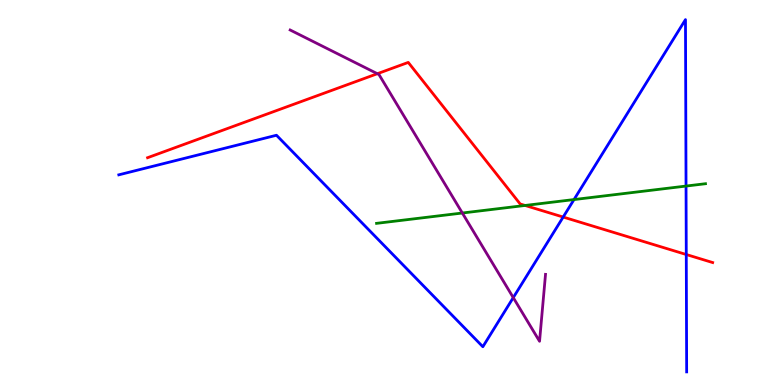[{'lines': ['blue', 'red'], 'intersections': [{'x': 7.27, 'y': 4.36}, {'x': 8.86, 'y': 3.39}]}, {'lines': ['green', 'red'], 'intersections': [{'x': 6.78, 'y': 4.66}]}, {'lines': ['purple', 'red'], 'intersections': [{'x': 4.87, 'y': 8.09}]}, {'lines': ['blue', 'green'], 'intersections': [{'x': 7.41, 'y': 4.82}, {'x': 8.85, 'y': 5.17}]}, {'lines': ['blue', 'purple'], 'intersections': [{'x': 6.62, 'y': 2.27}]}, {'lines': ['green', 'purple'], 'intersections': [{'x': 5.97, 'y': 4.47}]}]